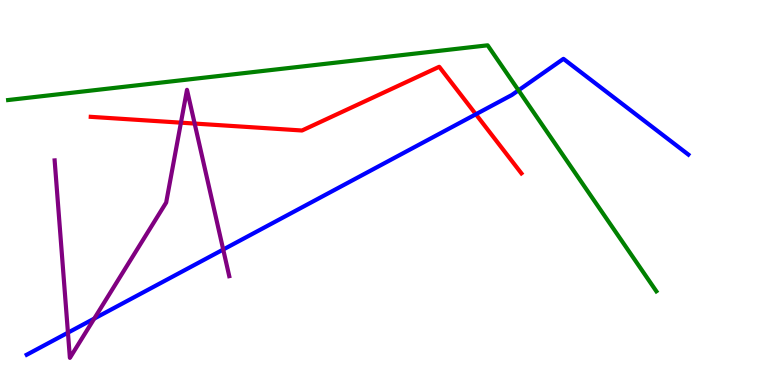[{'lines': ['blue', 'red'], 'intersections': [{'x': 6.14, 'y': 7.03}]}, {'lines': ['green', 'red'], 'intersections': []}, {'lines': ['purple', 'red'], 'intersections': [{'x': 2.33, 'y': 6.81}, {'x': 2.51, 'y': 6.79}]}, {'lines': ['blue', 'green'], 'intersections': [{'x': 6.69, 'y': 7.65}]}, {'lines': ['blue', 'purple'], 'intersections': [{'x': 0.877, 'y': 1.36}, {'x': 1.22, 'y': 1.73}, {'x': 2.88, 'y': 3.52}]}, {'lines': ['green', 'purple'], 'intersections': []}]